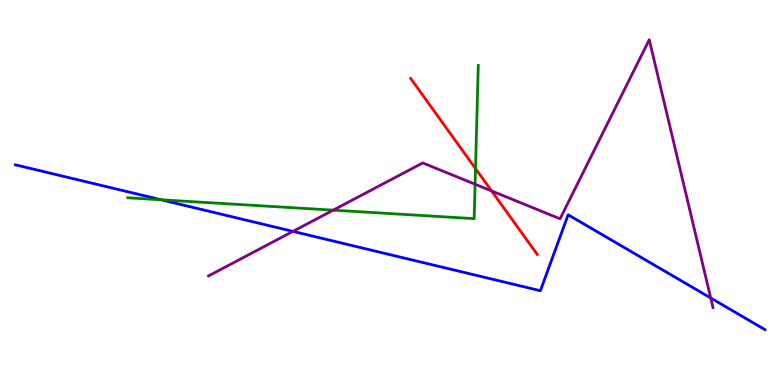[{'lines': ['blue', 'red'], 'intersections': []}, {'lines': ['green', 'red'], 'intersections': [{'x': 6.14, 'y': 5.62}]}, {'lines': ['purple', 'red'], 'intersections': [{'x': 6.34, 'y': 5.04}]}, {'lines': ['blue', 'green'], 'intersections': [{'x': 2.08, 'y': 4.81}]}, {'lines': ['blue', 'purple'], 'intersections': [{'x': 3.78, 'y': 3.99}, {'x': 9.17, 'y': 2.26}]}, {'lines': ['green', 'purple'], 'intersections': [{'x': 4.3, 'y': 4.54}, {'x': 6.13, 'y': 5.21}]}]